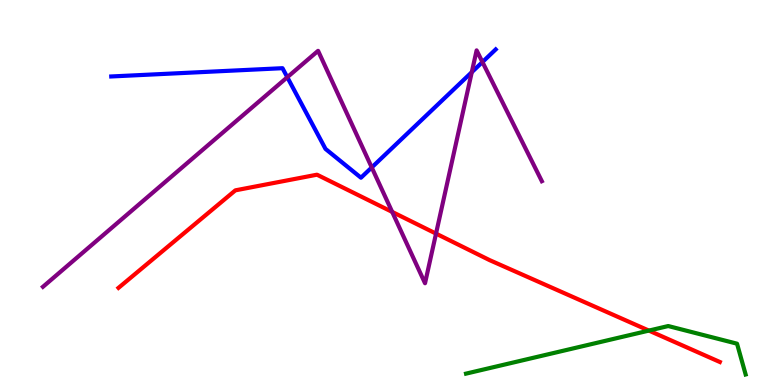[{'lines': ['blue', 'red'], 'intersections': []}, {'lines': ['green', 'red'], 'intersections': [{'x': 8.37, 'y': 1.41}]}, {'lines': ['purple', 'red'], 'intersections': [{'x': 5.06, 'y': 4.5}, {'x': 5.63, 'y': 3.93}]}, {'lines': ['blue', 'green'], 'intersections': []}, {'lines': ['blue', 'purple'], 'intersections': [{'x': 3.71, 'y': 7.99}, {'x': 4.8, 'y': 5.65}, {'x': 6.09, 'y': 8.12}, {'x': 6.23, 'y': 8.39}]}, {'lines': ['green', 'purple'], 'intersections': []}]